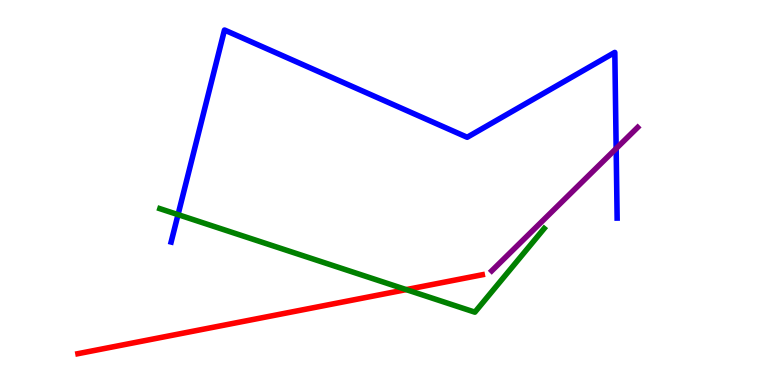[{'lines': ['blue', 'red'], 'intersections': []}, {'lines': ['green', 'red'], 'intersections': [{'x': 5.24, 'y': 2.48}]}, {'lines': ['purple', 'red'], 'intersections': []}, {'lines': ['blue', 'green'], 'intersections': [{'x': 2.3, 'y': 4.43}]}, {'lines': ['blue', 'purple'], 'intersections': [{'x': 7.95, 'y': 6.14}]}, {'lines': ['green', 'purple'], 'intersections': []}]